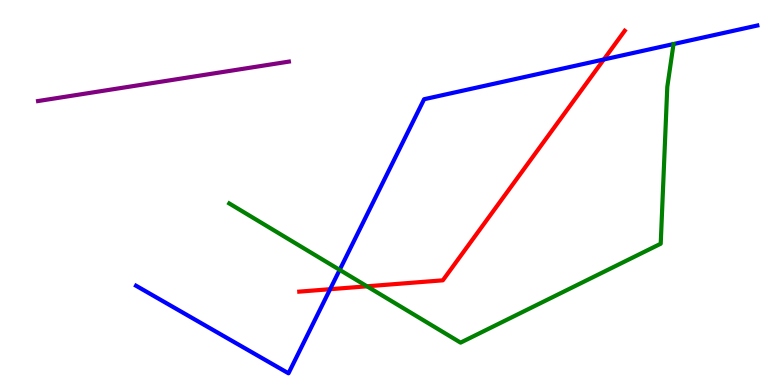[{'lines': ['blue', 'red'], 'intersections': [{'x': 4.26, 'y': 2.49}, {'x': 7.79, 'y': 8.46}]}, {'lines': ['green', 'red'], 'intersections': [{'x': 4.74, 'y': 2.56}]}, {'lines': ['purple', 'red'], 'intersections': []}, {'lines': ['blue', 'green'], 'intersections': [{'x': 4.38, 'y': 2.99}]}, {'lines': ['blue', 'purple'], 'intersections': []}, {'lines': ['green', 'purple'], 'intersections': []}]